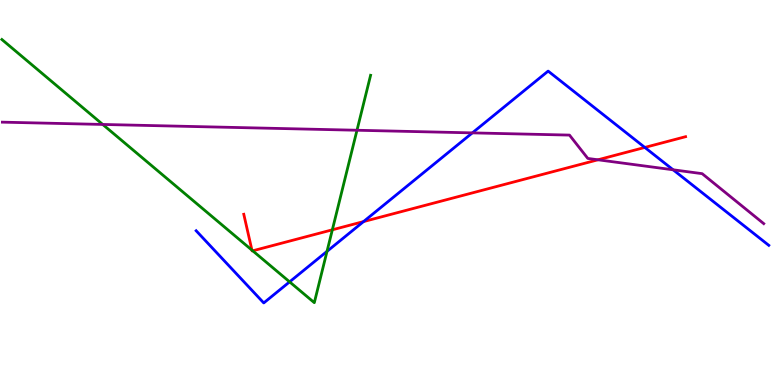[{'lines': ['blue', 'red'], 'intersections': [{'x': 4.69, 'y': 4.24}, {'x': 8.32, 'y': 6.17}]}, {'lines': ['green', 'red'], 'intersections': [{'x': 3.25, 'y': 3.5}, {'x': 3.26, 'y': 3.49}, {'x': 4.29, 'y': 4.03}]}, {'lines': ['purple', 'red'], 'intersections': [{'x': 7.72, 'y': 5.85}]}, {'lines': ['blue', 'green'], 'intersections': [{'x': 3.74, 'y': 2.68}, {'x': 4.22, 'y': 3.47}]}, {'lines': ['blue', 'purple'], 'intersections': [{'x': 6.09, 'y': 6.55}, {'x': 8.69, 'y': 5.59}]}, {'lines': ['green', 'purple'], 'intersections': [{'x': 1.33, 'y': 6.77}, {'x': 4.61, 'y': 6.62}]}]